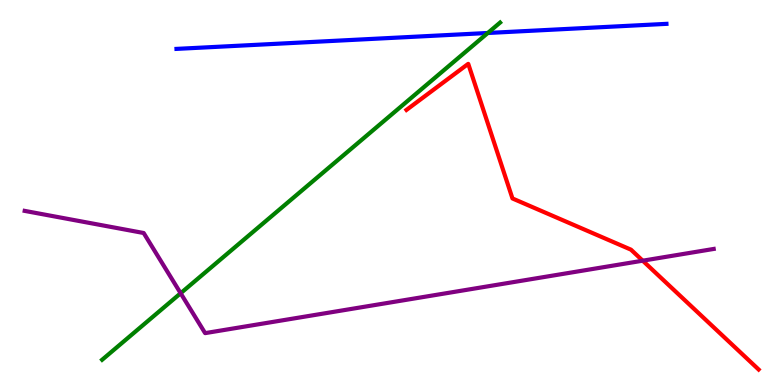[{'lines': ['blue', 'red'], 'intersections': []}, {'lines': ['green', 'red'], 'intersections': []}, {'lines': ['purple', 'red'], 'intersections': [{'x': 8.29, 'y': 3.23}]}, {'lines': ['blue', 'green'], 'intersections': [{'x': 6.29, 'y': 9.14}]}, {'lines': ['blue', 'purple'], 'intersections': []}, {'lines': ['green', 'purple'], 'intersections': [{'x': 2.33, 'y': 2.38}]}]